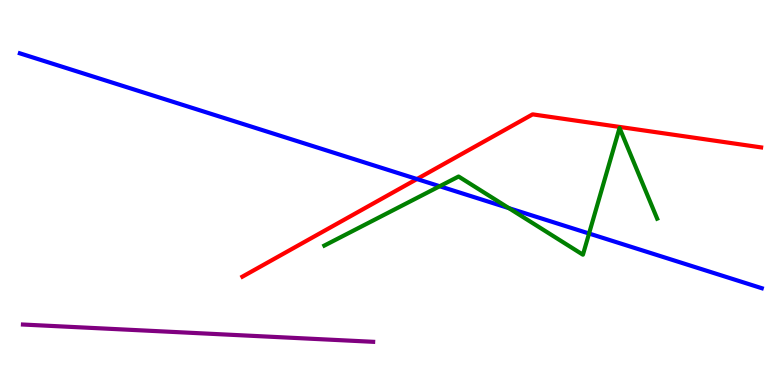[{'lines': ['blue', 'red'], 'intersections': [{'x': 5.38, 'y': 5.35}]}, {'lines': ['green', 'red'], 'intersections': []}, {'lines': ['purple', 'red'], 'intersections': []}, {'lines': ['blue', 'green'], 'intersections': [{'x': 5.67, 'y': 5.16}, {'x': 6.57, 'y': 4.59}, {'x': 7.6, 'y': 3.93}]}, {'lines': ['blue', 'purple'], 'intersections': []}, {'lines': ['green', 'purple'], 'intersections': []}]